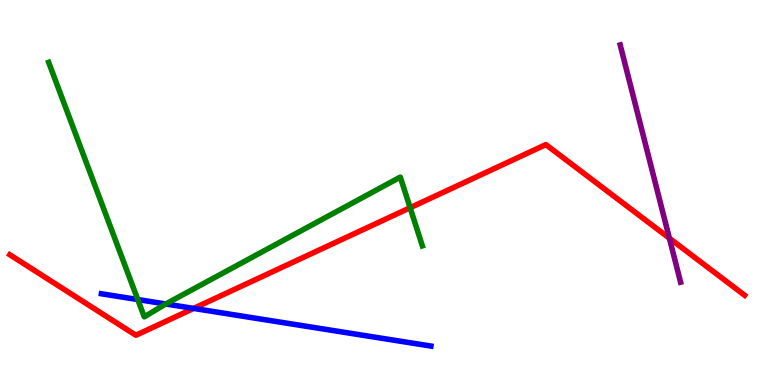[{'lines': ['blue', 'red'], 'intersections': [{'x': 2.5, 'y': 1.99}]}, {'lines': ['green', 'red'], 'intersections': [{'x': 5.29, 'y': 4.6}]}, {'lines': ['purple', 'red'], 'intersections': [{'x': 8.64, 'y': 3.81}]}, {'lines': ['blue', 'green'], 'intersections': [{'x': 1.78, 'y': 2.22}, {'x': 2.14, 'y': 2.1}]}, {'lines': ['blue', 'purple'], 'intersections': []}, {'lines': ['green', 'purple'], 'intersections': []}]